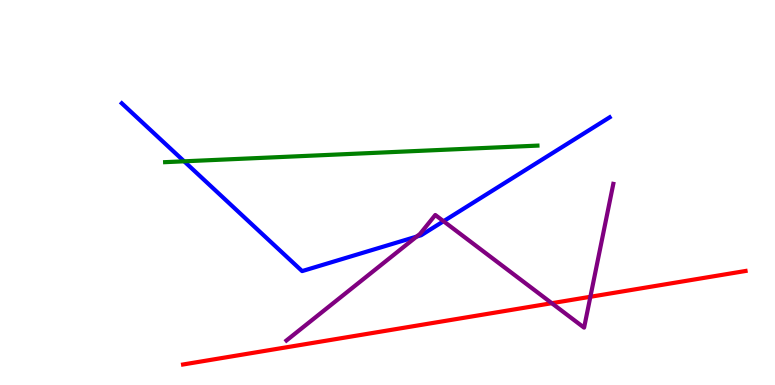[{'lines': ['blue', 'red'], 'intersections': []}, {'lines': ['green', 'red'], 'intersections': []}, {'lines': ['purple', 'red'], 'intersections': [{'x': 7.12, 'y': 2.12}, {'x': 7.62, 'y': 2.29}]}, {'lines': ['blue', 'green'], 'intersections': [{'x': 2.38, 'y': 5.81}]}, {'lines': ['blue', 'purple'], 'intersections': [{'x': 5.38, 'y': 3.85}, {'x': 5.72, 'y': 4.25}]}, {'lines': ['green', 'purple'], 'intersections': []}]